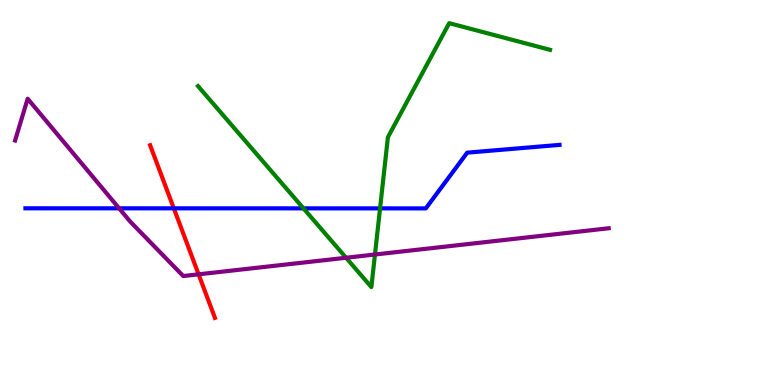[{'lines': ['blue', 'red'], 'intersections': [{'x': 2.24, 'y': 4.59}]}, {'lines': ['green', 'red'], 'intersections': []}, {'lines': ['purple', 'red'], 'intersections': [{'x': 2.56, 'y': 2.87}]}, {'lines': ['blue', 'green'], 'intersections': [{'x': 3.92, 'y': 4.59}, {'x': 4.9, 'y': 4.59}]}, {'lines': ['blue', 'purple'], 'intersections': [{'x': 1.54, 'y': 4.59}]}, {'lines': ['green', 'purple'], 'intersections': [{'x': 4.47, 'y': 3.3}, {'x': 4.84, 'y': 3.39}]}]